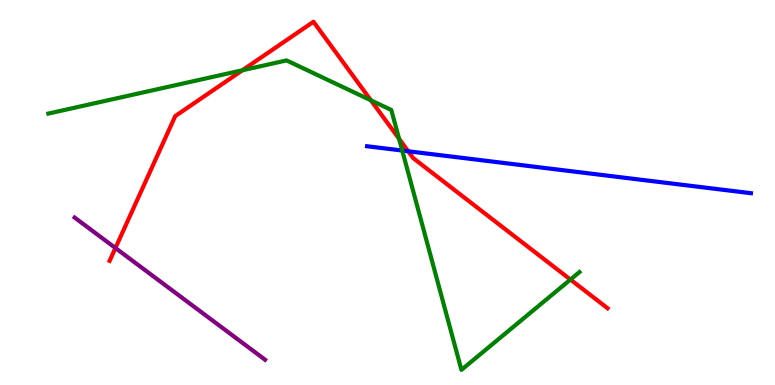[{'lines': ['blue', 'red'], 'intersections': [{'x': 5.27, 'y': 6.07}]}, {'lines': ['green', 'red'], 'intersections': [{'x': 3.13, 'y': 8.18}, {'x': 4.79, 'y': 7.39}, {'x': 5.15, 'y': 6.39}, {'x': 7.36, 'y': 2.74}]}, {'lines': ['purple', 'red'], 'intersections': [{'x': 1.49, 'y': 3.56}]}, {'lines': ['blue', 'green'], 'intersections': [{'x': 5.19, 'y': 6.09}]}, {'lines': ['blue', 'purple'], 'intersections': []}, {'lines': ['green', 'purple'], 'intersections': []}]